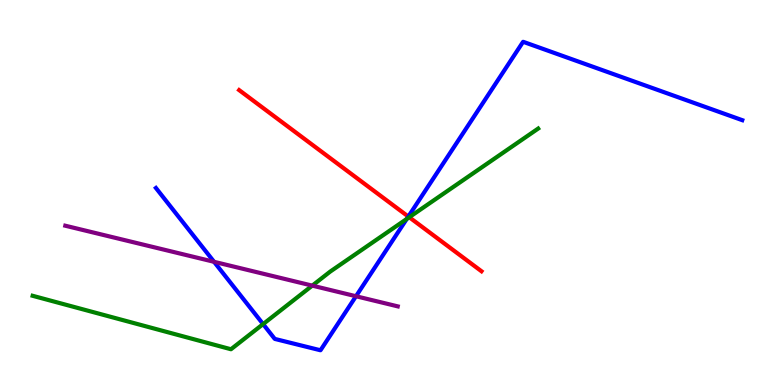[{'lines': ['blue', 'red'], 'intersections': [{'x': 5.27, 'y': 4.38}]}, {'lines': ['green', 'red'], 'intersections': [{'x': 5.28, 'y': 4.36}]}, {'lines': ['purple', 'red'], 'intersections': []}, {'lines': ['blue', 'green'], 'intersections': [{'x': 3.39, 'y': 1.58}, {'x': 5.25, 'y': 4.31}]}, {'lines': ['blue', 'purple'], 'intersections': [{'x': 2.76, 'y': 3.2}, {'x': 4.59, 'y': 2.31}]}, {'lines': ['green', 'purple'], 'intersections': [{'x': 4.03, 'y': 2.58}]}]